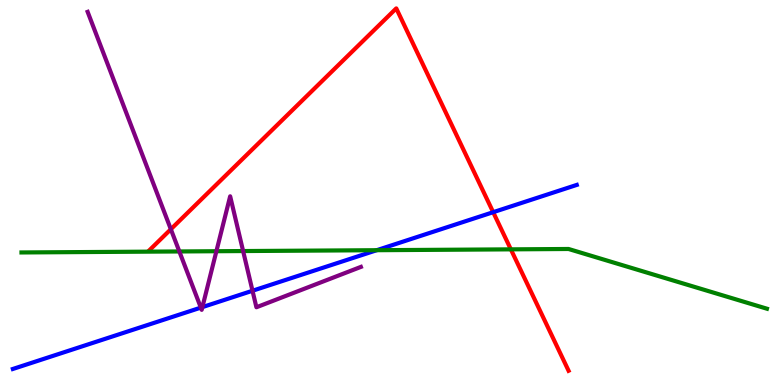[{'lines': ['blue', 'red'], 'intersections': [{'x': 6.36, 'y': 4.49}]}, {'lines': ['green', 'red'], 'intersections': [{'x': 6.59, 'y': 3.52}]}, {'lines': ['purple', 'red'], 'intersections': [{'x': 2.2, 'y': 4.05}]}, {'lines': ['blue', 'green'], 'intersections': [{'x': 4.86, 'y': 3.5}]}, {'lines': ['blue', 'purple'], 'intersections': [{'x': 2.59, 'y': 2.01}, {'x': 2.61, 'y': 2.02}, {'x': 3.26, 'y': 2.45}]}, {'lines': ['green', 'purple'], 'intersections': [{'x': 2.31, 'y': 3.47}, {'x': 2.79, 'y': 3.47}, {'x': 3.14, 'y': 3.48}]}]